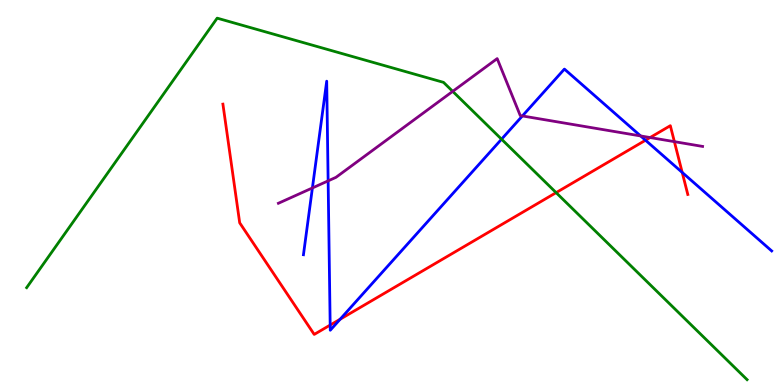[{'lines': ['blue', 'red'], 'intersections': [{'x': 4.26, 'y': 1.56}, {'x': 4.39, 'y': 1.71}, {'x': 8.33, 'y': 6.36}, {'x': 8.8, 'y': 5.52}]}, {'lines': ['green', 'red'], 'intersections': [{'x': 7.18, 'y': 5.0}]}, {'lines': ['purple', 'red'], 'intersections': [{'x': 8.39, 'y': 6.43}, {'x': 8.7, 'y': 6.32}]}, {'lines': ['blue', 'green'], 'intersections': [{'x': 6.47, 'y': 6.38}]}, {'lines': ['blue', 'purple'], 'intersections': [{'x': 4.03, 'y': 5.12}, {'x': 4.23, 'y': 5.3}, {'x': 6.74, 'y': 6.99}, {'x': 8.27, 'y': 6.47}]}, {'lines': ['green', 'purple'], 'intersections': [{'x': 5.84, 'y': 7.63}]}]